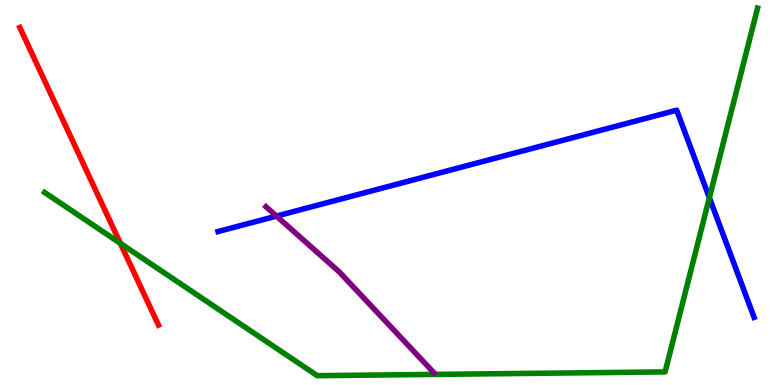[{'lines': ['blue', 'red'], 'intersections': []}, {'lines': ['green', 'red'], 'intersections': [{'x': 1.55, 'y': 3.68}]}, {'lines': ['purple', 'red'], 'intersections': []}, {'lines': ['blue', 'green'], 'intersections': [{'x': 9.15, 'y': 4.86}]}, {'lines': ['blue', 'purple'], 'intersections': [{'x': 3.57, 'y': 4.39}]}, {'lines': ['green', 'purple'], 'intersections': []}]